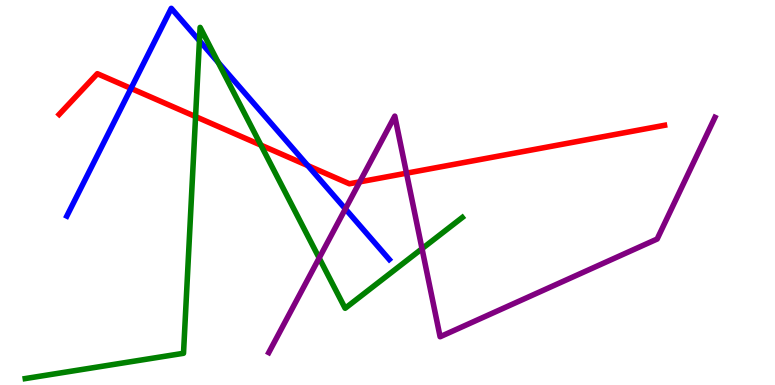[{'lines': ['blue', 'red'], 'intersections': [{'x': 1.69, 'y': 7.7}, {'x': 3.97, 'y': 5.7}]}, {'lines': ['green', 'red'], 'intersections': [{'x': 2.52, 'y': 6.97}, {'x': 3.37, 'y': 6.23}]}, {'lines': ['purple', 'red'], 'intersections': [{'x': 4.64, 'y': 5.28}, {'x': 5.25, 'y': 5.5}]}, {'lines': ['blue', 'green'], 'intersections': [{'x': 2.57, 'y': 8.94}, {'x': 2.81, 'y': 8.38}]}, {'lines': ['blue', 'purple'], 'intersections': [{'x': 4.46, 'y': 4.57}]}, {'lines': ['green', 'purple'], 'intersections': [{'x': 4.12, 'y': 3.3}, {'x': 5.45, 'y': 3.54}]}]